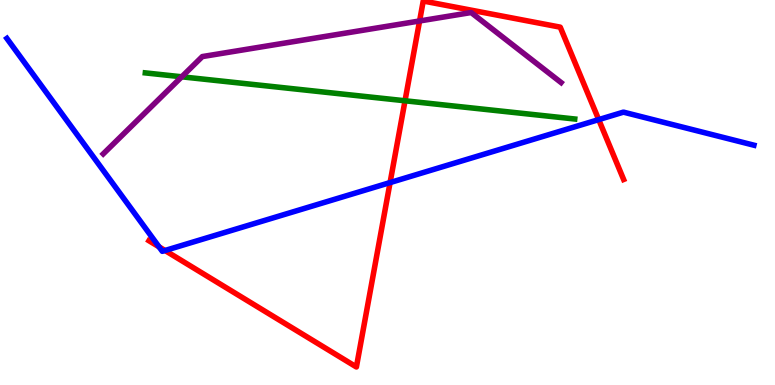[{'lines': ['blue', 'red'], 'intersections': [{'x': 2.05, 'y': 3.59}, {'x': 2.13, 'y': 3.49}, {'x': 5.03, 'y': 5.26}, {'x': 7.73, 'y': 6.89}]}, {'lines': ['green', 'red'], 'intersections': [{'x': 5.23, 'y': 7.38}]}, {'lines': ['purple', 'red'], 'intersections': [{'x': 5.41, 'y': 9.46}]}, {'lines': ['blue', 'green'], 'intersections': []}, {'lines': ['blue', 'purple'], 'intersections': []}, {'lines': ['green', 'purple'], 'intersections': [{'x': 2.34, 'y': 8.01}]}]